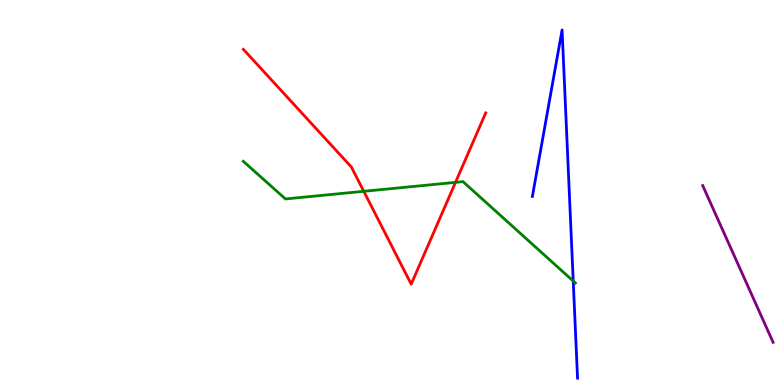[{'lines': ['blue', 'red'], 'intersections': []}, {'lines': ['green', 'red'], 'intersections': [{'x': 4.69, 'y': 5.03}, {'x': 5.88, 'y': 5.26}]}, {'lines': ['purple', 'red'], 'intersections': []}, {'lines': ['blue', 'green'], 'intersections': [{'x': 7.4, 'y': 2.7}]}, {'lines': ['blue', 'purple'], 'intersections': []}, {'lines': ['green', 'purple'], 'intersections': []}]